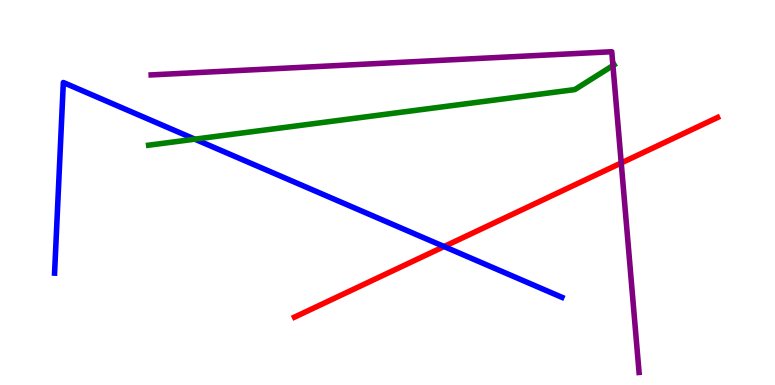[{'lines': ['blue', 'red'], 'intersections': [{'x': 5.73, 'y': 3.6}]}, {'lines': ['green', 'red'], 'intersections': []}, {'lines': ['purple', 'red'], 'intersections': [{'x': 8.02, 'y': 5.77}]}, {'lines': ['blue', 'green'], 'intersections': [{'x': 2.51, 'y': 6.39}]}, {'lines': ['blue', 'purple'], 'intersections': []}, {'lines': ['green', 'purple'], 'intersections': [{'x': 7.91, 'y': 8.3}]}]